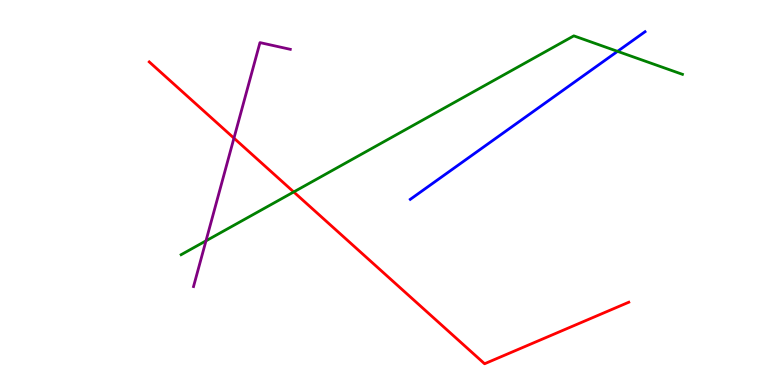[{'lines': ['blue', 'red'], 'intersections': []}, {'lines': ['green', 'red'], 'intersections': [{'x': 3.79, 'y': 5.01}]}, {'lines': ['purple', 'red'], 'intersections': [{'x': 3.02, 'y': 6.41}]}, {'lines': ['blue', 'green'], 'intersections': [{'x': 7.97, 'y': 8.67}]}, {'lines': ['blue', 'purple'], 'intersections': []}, {'lines': ['green', 'purple'], 'intersections': [{'x': 2.66, 'y': 3.74}]}]